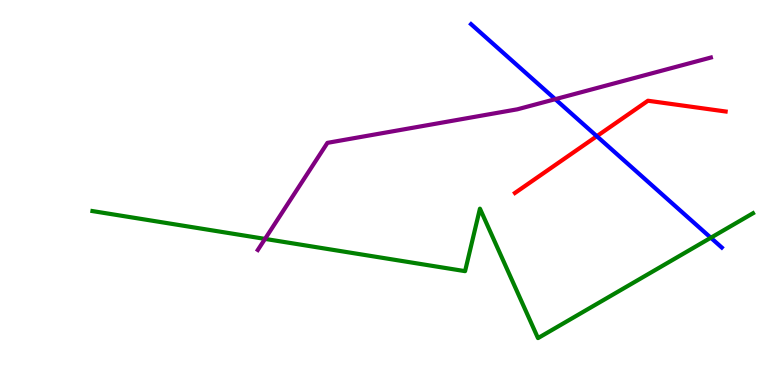[{'lines': ['blue', 'red'], 'intersections': [{'x': 7.7, 'y': 6.46}]}, {'lines': ['green', 'red'], 'intersections': []}, {'lines': ['purple', 'red'], 'intersections': []}, {'lines': ['blue', 'green'], 'intersections': [{'x': 9.17, 'y': 3.82}]}, {'lines': ['blue', 'purple'], 'intersections': [{'x': 7.16, 'y': 7.42}]}, {'lines': ['green', 'purple'], 'intersections': [{'x': 3.42, 'y': 3.79}]}]